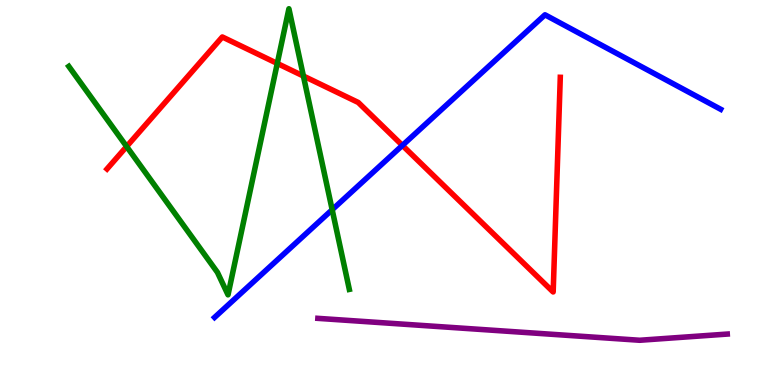[{'lines': ['blue', 'red'], 'intersections': [{'x': 5.19, 'y': 6.22}]}, {'lines': ['green', 'red'], 'intersections': [{'x': 1.63, 'y': 6.19}, {'x': 3.58, 'y': 8.35}, {'x': 3.91, 'y': 8.03}]}, {'lines': ['purple', 'red'], 'intersections': []}, {'lines': ['blue', 'green'], 'intersections': [{'x': 4.29, 'y': 4.55}]}, {'lines': ['blue', 'purple'], 'intersections': []}, {'lines': ['green', 'purple'], 'intersections': []}]